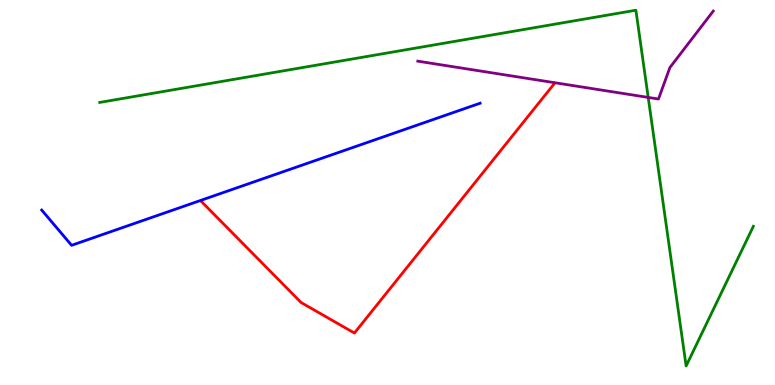[{'lines': ['blue', 'red'], 'intersections': []}, {'lines': ['green', 'red'], 'intersections': []}, {'lines': ['purple', 'red'], 'intersections': []}, {'lines': ['blue', 'green'], 'intersections': []}, {'lines': ['blue', 'purple'], 'intersections': []}, {'lines': ['green', 'purple'], 'intersections': [{'x': 8.36, 'y': 7.47}]}]